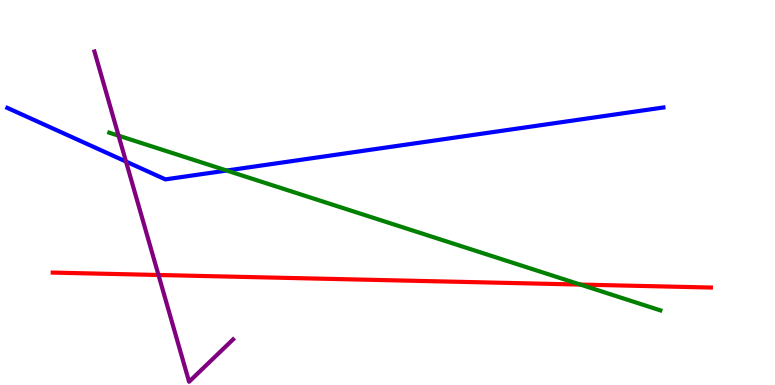[{'lines': ['blue', 'red'], 'intersections': []}, {'lines': ['green', 'red'], 'intersections': [{'x': 7.49, 'y': 2.61}]}, {'lines': ['purple', 'red'], 'intersections': [{'x': 2.05, 'y': 2.86}]}, {'lines': ['blue', 'green'], 'intersections': [{'x': 2.93, 'y': 5.57}]}, {'lines': ['blue', 'purple'], 'intersections': [{'x': 1.63, 'y': 5.8}]}, {'lines': ['green', 'purple'], 'intersections': [{'x': 1.53, 'y': 6.48}]}]